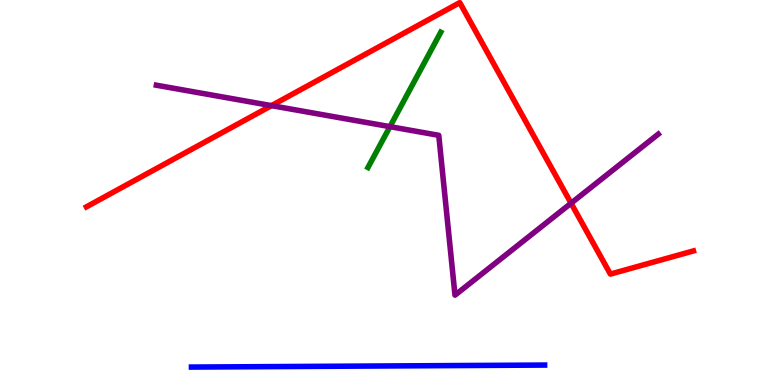[{'lines': ['blue', 'red'], 'intersections': []}, {'lines': ['green', 'red'], 'intersections': []}, {'lines': ['purple', 'red'], 'intersections': [{'x': 3.5, 'y': 7.26}, {'x': 7.37, 'y': 4.72}]}, {'lines': ['blue', 'green'], 'intersections': []}, {'lines': ['blue', 'purple'], 'intersections': []}, {'lines': ['green', 'purple'], 'intersections': [{'x': 5.03, 'y': 6.71}]}]